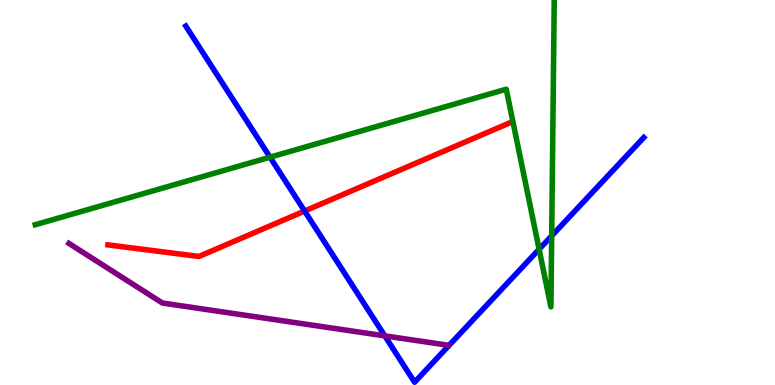[{'lines': ['blue', 'red'], 'intersections': [{'x': 3.93, 'y': 4.52}]}, {'lines': ['green', 'red'], 'intersections': []}, {'lines': ['purple', 'red'], 'intersections': []}, {'lines': ['blue', 'green'], 'intersections': [{'x': 3.48, 'y': 5.92}, {'x': 6.96, 'y': 3.53}, {'x': 7.12, 'y': 3.87}]}, {'lines': ['blue', 'purple'], 'intersections': [{'x': 4.97, 'y': 1.28}]}, {'lines': ['green', 'purple'], 'intersections': []}]